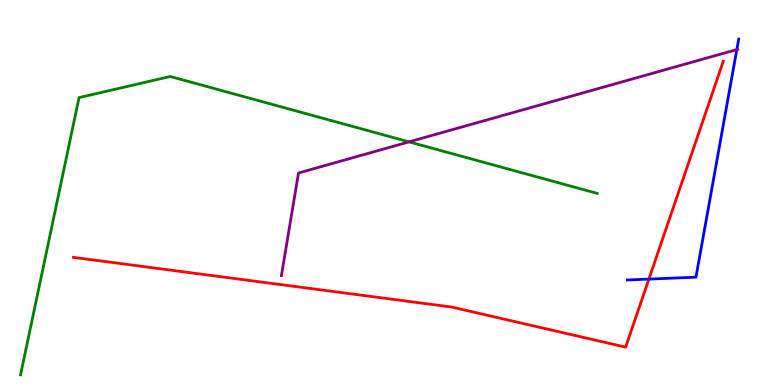[{'lines': ['blue', 'red'], 'intersections': [{'x': 8.37, 'y': 2.75}]}, {'lines': ['green', 'red'], 'intersections': []}, {'lines': ['purple', 'red'], 'intersections': []}, {'lines': ['blue', 'green'], 'intersections': []}, {'lines': ['blue', 'purple'], 'intersections': [{'x': 9.51, 'y': 8.71}]}, {'lines': ['green', 'purple'], 'intersections': [{'x': 5.28, 'y': 6.32}]}]